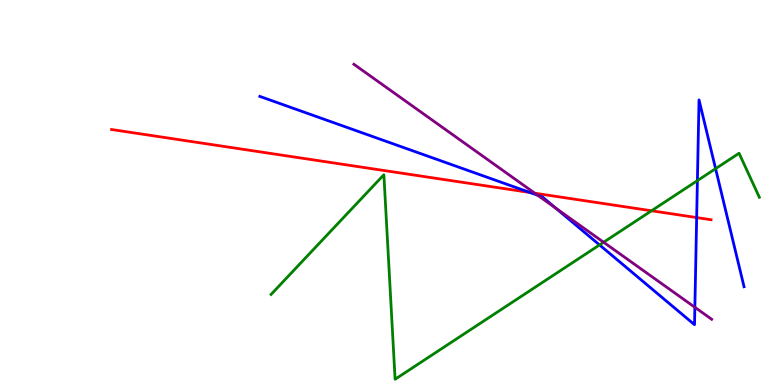[{'lines': ['blue', 'red'], 'intersections': [{'x': 6.84, 'y': 5.0}, {'x': 8.99, 'y': 4.35}]}, {'lines': ['green', 'red'], 'intersections': [{'x': 8.41, 'y': 4.53}]}, {'lines': ['purple', 'red'], 'intersections': [{'x': 6.9, 'y': 4.98}]}, {'lines': ['blue', 'green'], 'intersections': [{'x': 7.74, 'y': 3.64}, {'x': 9.0, 'y': 5.31}, {'x': 9.23, 'y': 5.62}]}, {'lines': ['blue', 'purple'], 'intersections': [{'x': 6.94, 'y': 4.93}, {'x': 7.17, 'y': 4.6}, {'x': 8.97, 'y': 2.02}]}, {'lines': ['green', 'purple'], 'intersections': [{'x': 7.79, 'y': 3.71}]}]